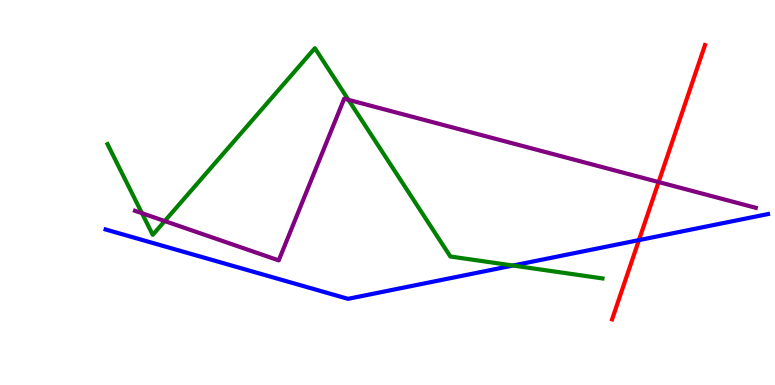[{'lines': ['blue', 'red'], 'intersections': [{'x': 8.24, 'y': 3.76}]}, {'lines': ['green', 'red'], 'intersections': []}, {'lines': ['purple', 'red'], 'intersections': [{'x': 8.5, 'y': 5.27}]}, {'lines': ['blue', 'green'], 'intersections': [{'x': 6.62, 'y': 3.1}]}, {'lines': ['blue', 'purple'], 'intersections': []}, {'lines': ['green', 'purple'], 'intersections': [{'x': 1.83, 'y': 4.46}, {'x': 2.13, 'y': 4.26}, {'x': 4.5, 'y': 7.41}]}]